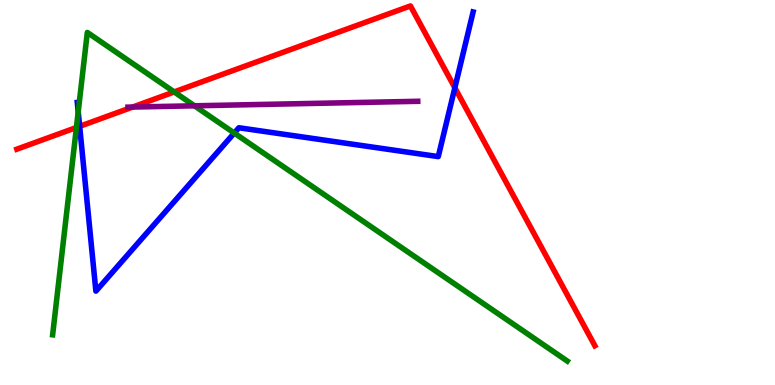[{'lines': ['blue', 'red'], 'intersections': [{'x': 1.03, 'y': 6.72}, {'x': 5.87, 'y': 7.72}]}, {'lines': ['green', 'red'], 'intersections': [{'x': 0.986, 'y': 6.69}, {'x': 2.25, 'y': 7.61}]}, {'lines': ['purple', 'red'], 'intersections': [{'x': 1.71, 'y': 7.22}]}, {'lines': ['blue', 'green'], 'intersections': [{'x': 1.01, 'y': 7.1}, {'x': 3.02, 'y': 6.54}]}, {'lines': ['blue', 'purple'], 'intersections': []}, {'lines': ['green', 'purple'], 'intersections': [{'x': 2.51, 'y': 7.25}]}]